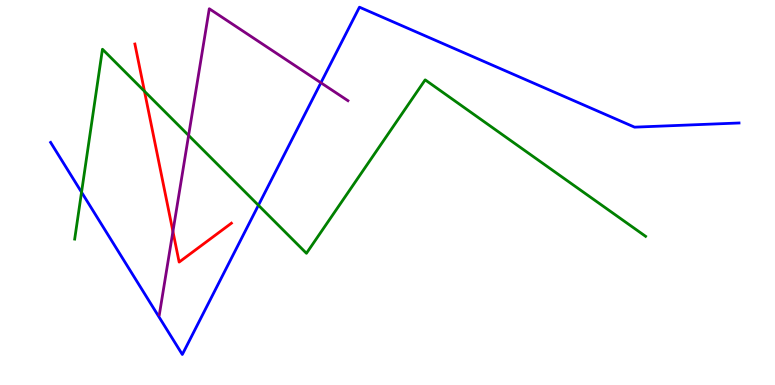[{'lines': ['blue', 'red'], 'intersections': []}, {'lines': ['green', 'red'], 'intersections': [{'x': 1.86, 'y': 7.63}]}, {'lines': ['purple', 'red'], 'intersections': [{'x': 2.23, 'y': 3.99}]}, {'lines': ['blue', 'green'], 'intersections': [{'x': 1.05, 'y': 5.01}, {'x': 3.33, 'y': 4.67}]}, {'lines': ['blue', 'purple'], 'intersections': [{'x': 4.14, 'y': 7.85}]}, {'lines': ['green', 'purple'], 'intersections': [{'x': 2.43, 'y': 6.48}]}]